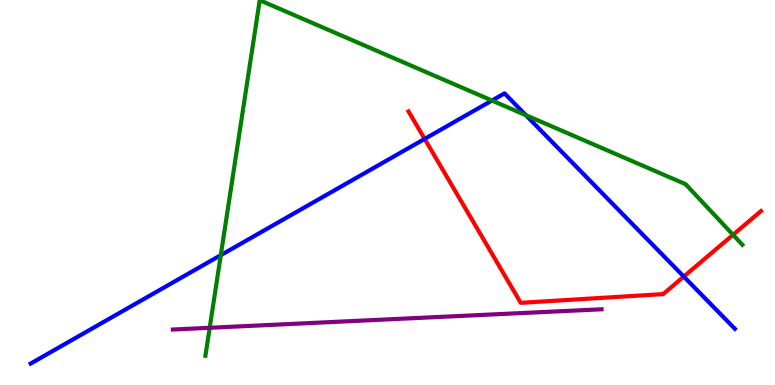[{'lines': ['blue', 'red'], 'intersections': [{'x': 5.48, 'y': 6.39}, {'x': 8.82, 'y': 2.82}]}, {'lines': ['green', 'red'], 'intersections': [{'x': 9.46, 'y': 3.9}]}, {'lines': ['purple', 'red'], 'intersections': []}, {'lines': ['blue', 'green'], 'intersections': [{'x': 2.85, 'y': 3.37}, {'x': 6.35, 'y': 7.39}, {'x': 6.79, 'y': 7.01}]}, {'lines': ['blue', 'purple'], 'intersections': []}, {'lines': ['green', 'purple'], 'intersections': [{'x': 2.71, 'y': 1.49}]}]